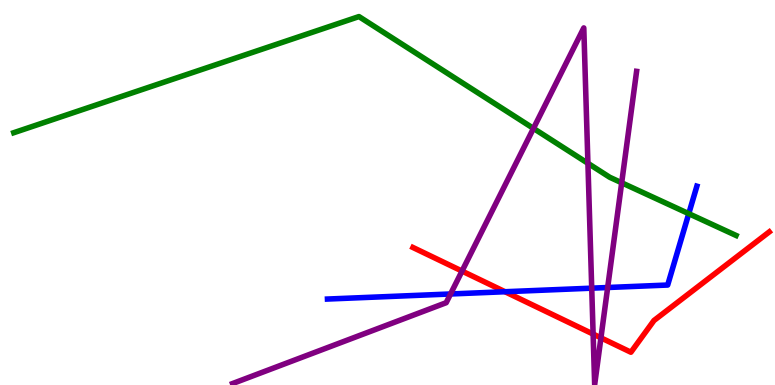[{'lines': ['blue', 'red'], 'intersections': [{'x': 6.52, 'y': 2.42}]}, {'lines': ['green', 'red'], 'intersections': []}, {'lines': ['purple', 'red'], 'intersections': [{'x': 5.96, 'y': 2.96}, {'x': 7.65, 'y': 1.32}, {'x': 7.75, 'y': 1.23}]}, {'lines': ['blue', 'green'], 'intersections': [{'x': 8.89, 'y': 4.45}]}, {'lines': ['blue', 'purple'], 'intersections': [{'x': 5.81, 'y': 2.36}, {'x': 7.64, 'y': 2.52}, {'x': 7.84, 'y': 2.53}]}, {'lines': ['green', 'purple'], 'intersections': [{'x': 6.88, 'y': 6.66}, {'x': 7.59, 'y': 5.76}, {'x': 8.02, 'y': 5.25}]}]